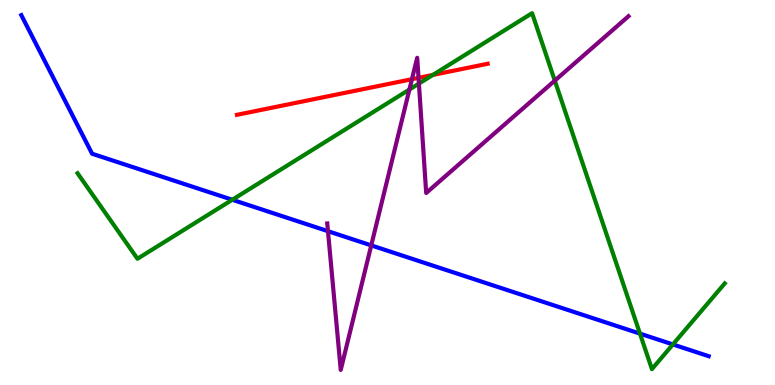[{'lines': ['blue', 'red'], 'intersections': []}, {'lines': ['green', 'red'], 'intersections': [{'x': 5.59, 'y': 8.05}]}, {'lines': ['purple', 'red'], 'intersections': [{'x': 5.32, 'y': 7.94}, {'x': 5.4, 'y': 7.98}]}, {'lines': ['blue', 'green'], 'intersections': [{'x': 3.0, 'y': 4.81}, {'x': 8.26, 'y': 1.33}, {'x': 8.68, 'y': 1.05}]}, {'lines': ['blue', 'purple'], 'intersections': [{'x': 4.23, 'y': 4.0}, {'x': 4.79, 'y': 3.63}]}, {'lines': ['green', 'purple'], 'intersections': [{'x': 5.28, 'y': 7.67}, {'x': 5.41, 'y': 7.83}, {'x': 7.16, 'y': 7.91}]}]